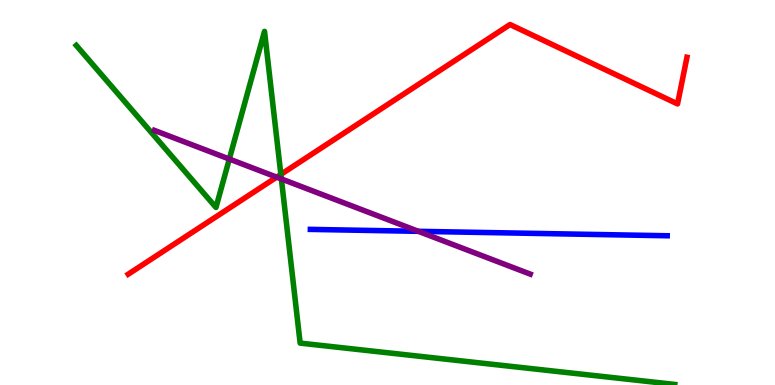[{'lines': ['blue', 'red'], 'intersections': []}, {'lines': ['green', 'red'], 'intersections': [{'x': 3.62, 'y': 5.47}]}, {'lines': ['purple', 'red'], 'intersections': [{'x': 3.57, 'y': 5.4}]}, {'lines': ['blue', 'green'], 'intersections': []}, {'lines': ['blue', 'purple'], 'intersections': [{'x': 5.4, 'y': 3.99}]}, {'lines': ['green', 'purple'], 'intersections': [{'x': 2.96, 'y': 5.87}, {'x': 3.63, 'y': 5.35}]}]